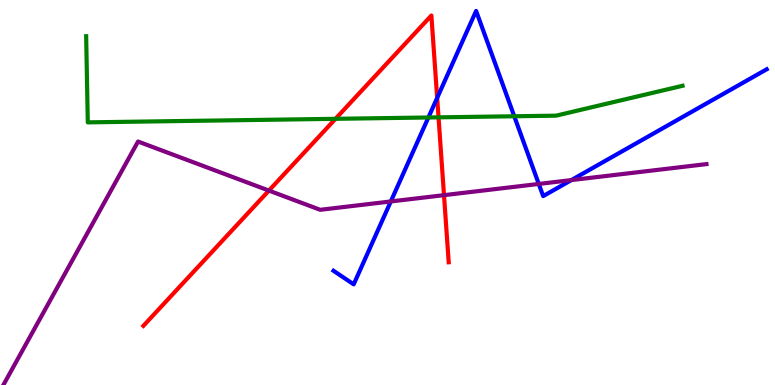[{'lines': ['blue', 'red'], 'intersections': [{'x': 5.64, 'y': 7.46}]}, {'lines': ['green', 'red'], 'intersections': [{'x': 4.33, 'y': 6.91}, {'x': 5.66, 'y': 6.95}]}, {'lines': ['purple', 'red'], 'intersections': [{'x': 3.47, 'y': 5.05}, {'x': 5.73, 'y': 4.93}]}, {'lines': ['blue', 'green'], 'intersections': [{'x': 5.53, 'y': 6.95}, {'x': 6.64, 'y': 6.98}]}, {'lines': ['blue', 'purple'], 'intersections': [{'x': 5.04, 'y': 4.77}, {'x': 6.95, 'y': 5.22}, {'x': 7.37, 'y': 5.32}]}, {'lines': ['green', 'purple'], 'intersections': []}]